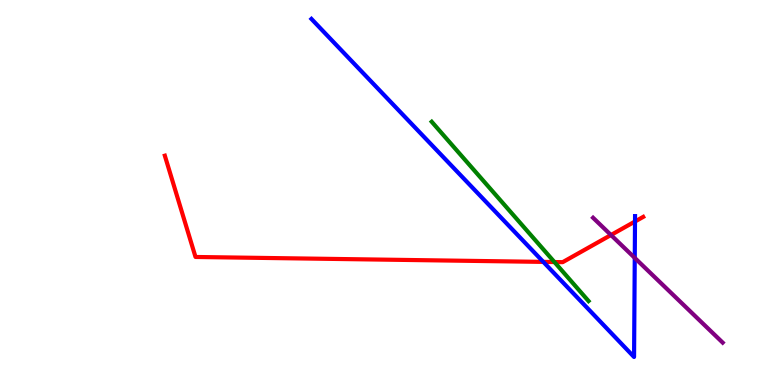[{'lines': ['blue', 'red'], 'intersections': [{'x': 7.01, 'y': 3.2}, {'x': 8.19, 'y': 4.25}]}, {'lines': ['green', 'red'], 'intersections': [{'x': 7.15, 'y': 3.19}]}, {'lines': ['purple', 'red'], 'intersections': [{'x': 7.88, 'y': 3.9}]}, {'lines': ['blue', 'green'], 'intersections': []}, {'lines': ['blue', 'purple'], 'intersections': [{'x': 8.19, 'y': 3.3}]}, {'lines': ['green', 'purple'], 'intersections': []}]